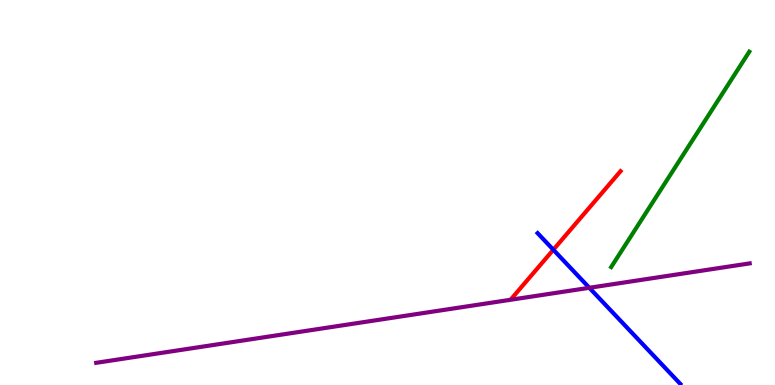[{'lines': ['blue', 'red'], 'intersections': [{'x': 7.14, 'y': 3.51}]}, {'lines': ['green', 'red'], 'intersections': []}, {'lines': ['purple', 'red'], 'intersections': []}, {'lines': ['blue', 'green'], 'intersections': []}, {'lines': ['blue', 'purple'], 'intersections': [{'x': 7.6, 'y': 2.52}]}, {'lines': ['green', 'purple'], 'intersections': []}]